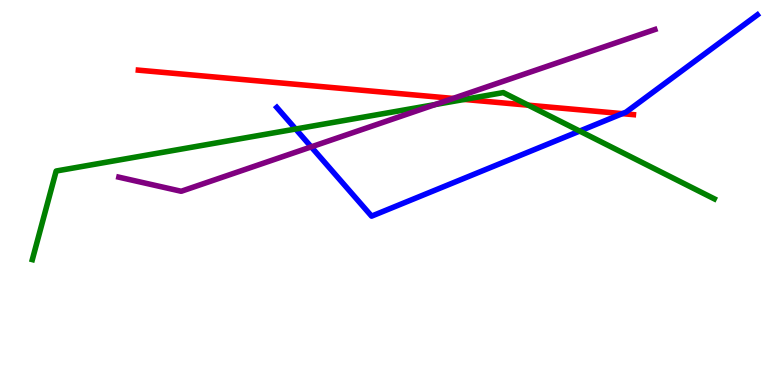[{'lines': ['blue', 'red'], 'intersections': [{'x': 8.03, 'y': 7.05}]}, {'lines': ['green', 'red'], 'intersections': [{'x': 5.99, 'y': 7.42}, {'x': 6.82, 'y': 7.27}]}, {'lines': ['purple', 'red'], 'intersections': [{'x': 5.85, 'y': 7.44}]}, {'lines': ['blue', 'green'], 'intersections': [{'x': 3.81, 'y': 6.65}, {'x': 7.48, 'y': 6.6}]}, {'lines': ['blue', 'purple'], 'intersections': [{'x': 4.02, 'y': 6.18}]}, {'lines': ['green', 'purple'], 'intersections': [{'x': 5.62, 'y': 7.28}]}]